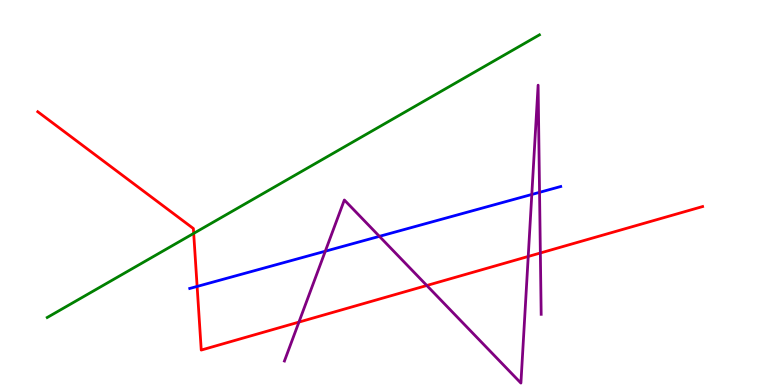[{'lines': ['blue', 'red'], 'intersections': [{'x': 2.54, 'y': 2.56}]}, {'lines': ['green', 'red'], 'intersections': [{'x': 2.5, 'y': 3.94}]}, {'lines': ['purple', 'red'], 'intersections': [{'x': 3.86, 'y': 1.63}, {'x': 5.51, 'y': 2.58}, {'x': 6.82, 'y': 3.34}, {'x': 6.97, 'y': 3.43}]}, {'lines': ['blue', 'green'], 'intersections': []}, {'lines': ['blue', 'purple'], 'intersections': [{'x': 4.2, 'y': 3.47}, {'x': 4.9, 'y': 3.86}, {'x': 6.86, 'y': 4.95}, {'x': 6.96, 'y': 5.0}]}, {'lines': ['green', 'purple'], 'intersections': []}]